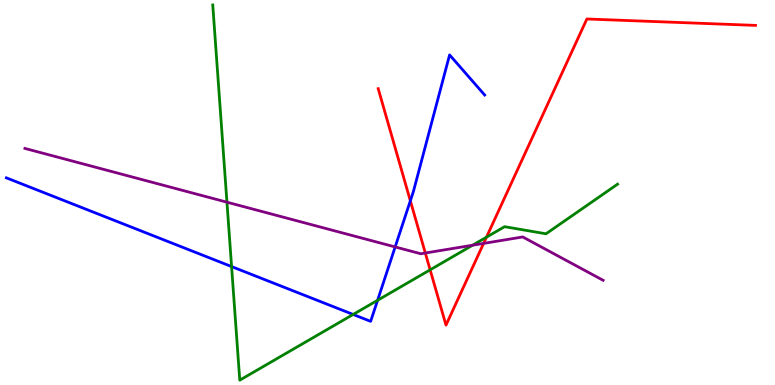[{'lines': ['blue', 'red'], 'intersections': [{'x': 5.29, 'y': 4.78}]}, {'lines': ['green', 'red'], 'intersections': [{'x': 5.55, 'y': 2.99}, {'x': 6.28, 'y': 3.84}]}, {'lines': ['purple', 'red'], 'intersections': [{'x': 5.49, 'y': 3.43}, {'x': 6.24, 'y': 3.68}]}, {'lines': ['blue', 'green'], 'intersections': [{'x': 2.99, 'y': 3.08}, {'x': 4.56, 'y': 1.83}, {'x': 4.87, 'y': 2.2}]}, {'lines': ['blue', 'purple'], 'intersections': [{'x': 5.1, 'y': 3.59}]}, {'lines': ['green', 'purple'], 'intersections': [{'x': 2.93, 'y': 4.75}, {'x': 6.1, 'y': 3.63}]}]